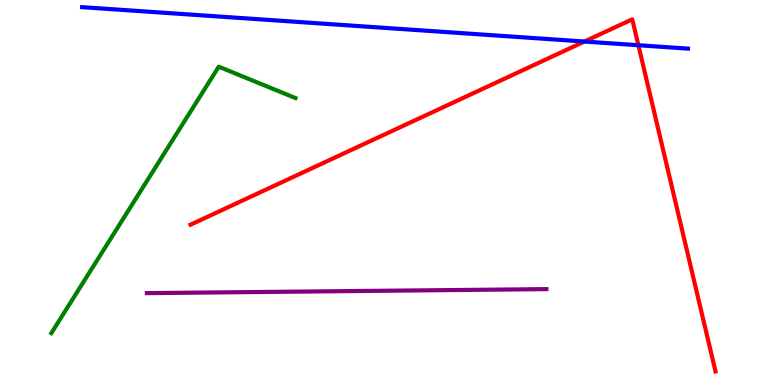[{'lines': ['blue', 'red'], 'intersections': [{'x': 7.54, 'y': 8.92}, {'x': 8.24, 'y': 8.83}]}, {'lines': ['green', 'red'], 'intersections': []}, {'lines': ['purple', 'red'], 'intersections': []}, {'lines': ['blue', 'green'], 'intersections': []}, {'lines': ['blue', 'purple'], 'intersections': []}, {'lines': ['green', 'purple'], 'intersections': []}]